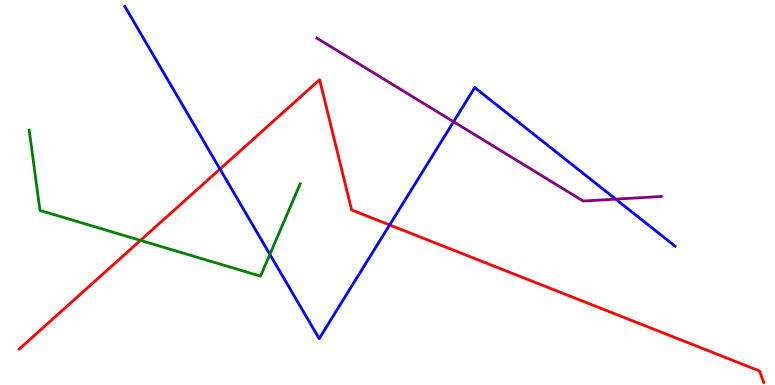[{'lines': ['blue', 'red'], 'intersections': [{'x': 2.84, 'y': 5.61}, {'x': 5.03, 'y': 4.16}]}, {'lines': ['green', 'red'], 'intersections': [{'x': 1.81, 'y': 3.76}]}, {'lines': ['purple', 'red'], 'intersections': []}, {'lines': ['blue', 'green'], 'intersections': [{'x': 3.48, 'y': 3.39}]}, {'lines': ['blue', 'purple'], 'intersections': [{'x': 5.85, 'y': 6.84}, {'x': 7.94, 'y': 4.83}]}, {'lines': ['green', 'purple'], 'intersections': []}]